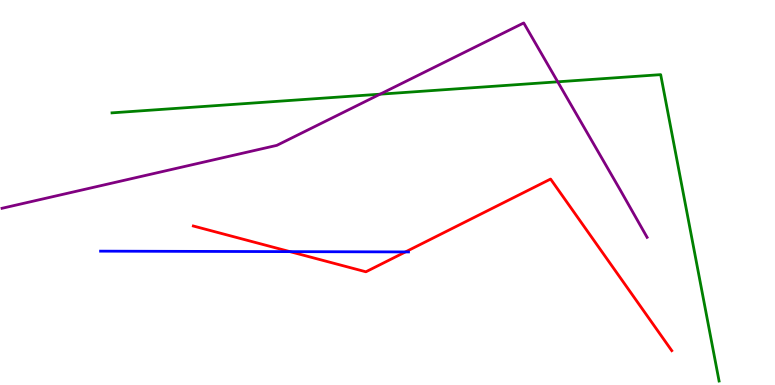[{'lines': ['blue', 'red'], 'intersections': [{'x': 3.74, 'y': 3.46}, {'x': 5.23, 'y': 3.46}]}, {'lines': ['green', 'red'], 'intersections': []}, {'lines': ['purple', 'red'], 'intersections': []}, {'lines': ['blue', 'green'], 'intersections': []}, {'lines': ['blue', 'purple'], 'intersections': []}, {'lines': ['green', 'purple'], 'intersections': [{'x': 4.9, 'y': 7.55}, {'x': 7.2, 'y': 7.88}]}]